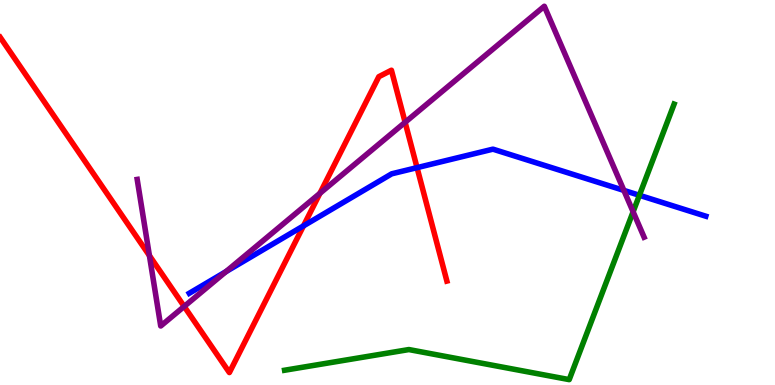[{'lines': ['blue', 'red'], 'intersections': [{'x': 3.92, 'y': 4.13}, {'x': 5.38, 'y': 5.65}]}, {'lines': ['green', 'red'], 'intersections': []}, {'lines': ['purple', 'red'], 'intersections': [{'x': 1.93, 'y': 3.36}, {'x': 2.38, 'y': 2.04}, {'x': 4.13, 'y': 4.98}, {'x': 5.23, 'y': 6.82}]}, {'lines': ['blue', 'green'], 'intersections': [{'x': 8.25, 'y': 4.93}]}, {'lines': ['blue', 'purple'], 'intersections': [{'x': 2.92, 'y': 2.94}, {'x': 8.05, 'y': 5.05}]}, {'lines': ['green', 'purple'], 'intersections': [{'x': 8.17, 'y': 4.5}]}]